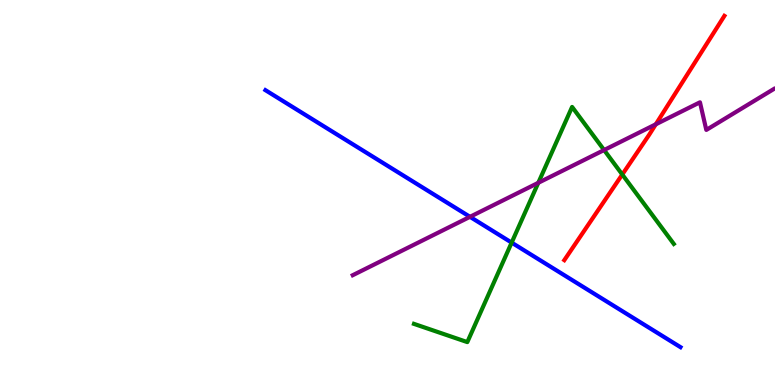[{'lines': ['blue', 'red'], 'intersections': []}, {'lines': ['green', 'red'], 'intersections': [{'x': 8.03, 'y': 5.47}]}, {'lines': ['purple', 'red'], 'intersections': [{'x': 8.46, 'y': 6.77}]}, {'lines': ['blue', 'green'], 'intersections': [{'x': 6.6, 'y': 3.7}]}, {'lines': ['blue', 'purple'], 'intersections': [{'x': 6.06, 'y': 4.37}]}, {'lines': ['green', 'purple'], 'intersections': [{'x': 6.95, 'y': 5.25}, {'x': 7.79, 'y': 6.1}]}]